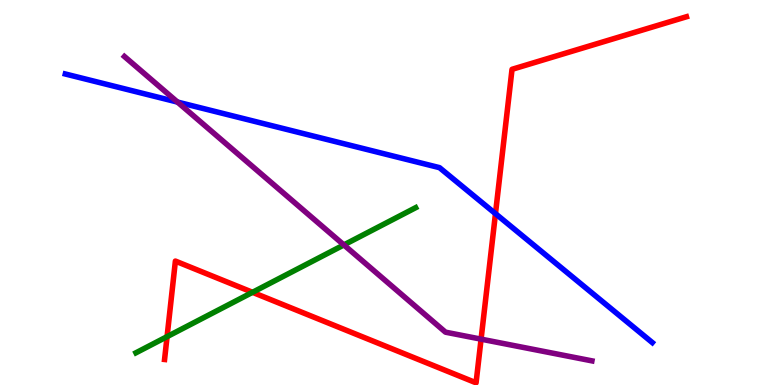[{'lines': ['blue', 'red'], 'intersections': [{'x': 6.39, 'y': 4.45}]}, {'lines': ['green', 'red'], 'intersections': [{'x': 2.16, 'y': 1.26}, {'x': 3.26, 'y': 2.41}]}, {'lines': ['purple', 'red'], 'intersections': [{'x': 6.21, 'y': 1.19}]}, {'lines': ['blue', 'green'], 'intersections': []}, {'lines': ['blue', 'purple'], 'intersections': [{'x': 2.29, 'y': 7.35}]}, {'lines': ['green', 'purple'], 'intersections': [{'x': 4.44, 'y': 3.64}]}]